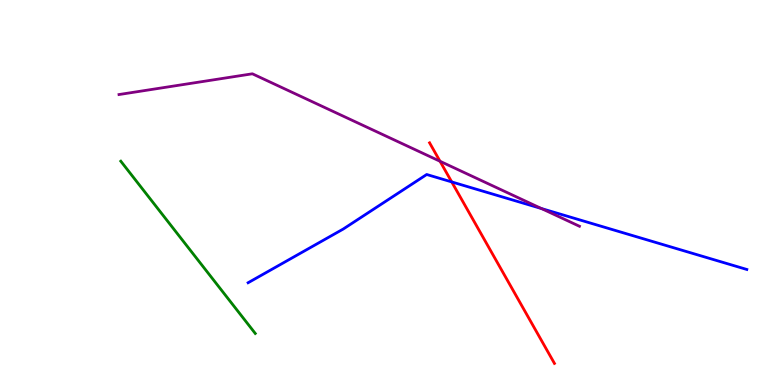[{'lines': ['blue', 'red'], 'intersections': [{'x': 5.83, 'y': 5.27}]}, {'lines': ['green', 'red'], 'intersections': []}, {'lines': ['purple', 'red'], 'intersections': [{'x': 5.68, 'y': 5.81}]}, {'lines': ['blue', 'green'], 'intersections': []}, {'lines': ['blue', 'purple'], 'intersections': [{'x': 6.99, 'y': 4.58}]}, {'lines': ['green', 'purple'], 'intersections': []}]